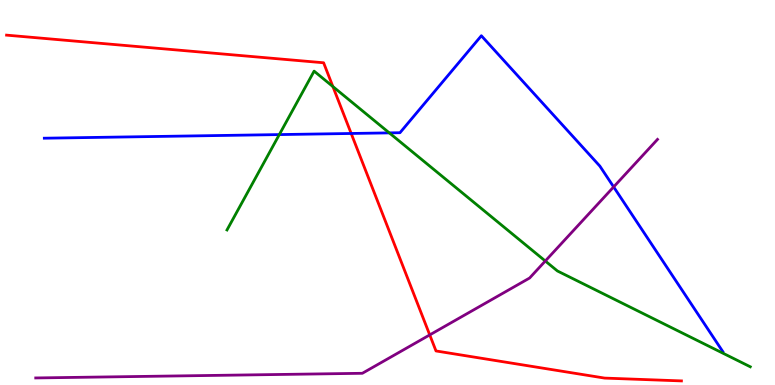[{'lines': ['blue', 'red'], 'intersections': [{'x': 4.53, 'y': 6.53}]}, {'lines': ['green', 'red'], 'intersections': [{'x': 4.3, 'y': 7.75}]}, {'lines': ['purple', 'red'], 'intersections': [{'x': 5.55, 'y': 1.3}]}, {'lines': ['blue', 'green'], 'intersections': [{'x': 3.6, 'y': 6.5}, {'x': 5.02, 'y': 6.55}]}, {'lines': ['blue', 'purple'], 'intersections': [{'x': 7.92, 'y': 5.14}]}, {'lines': ['green', 'purple'], 'intersections': [{'x': 7.04, 'y': 3.22}]}]